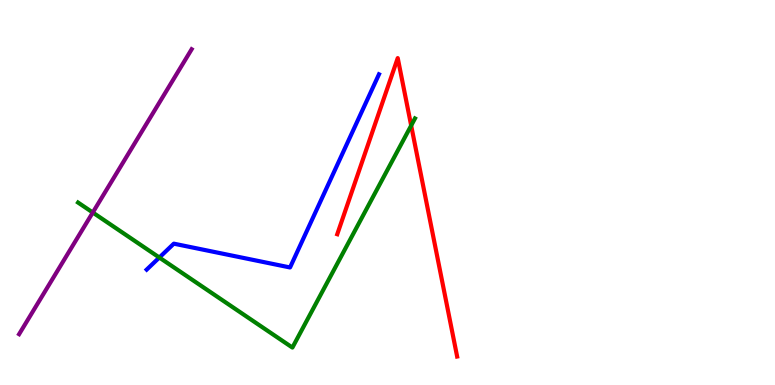[{'lines': ['blue', 'red'], 'intersections': []}, {'lines': ['green', 'red'], 'intersections': [{'x': 5.31, 'y': 6.74}]}, {'lines': ['purple', 'red'], 'intersections': []}, {'lines': ['blue', 'green'], 'intersections': [{'x': 2.06, 'y': 3.31}]}, {'lines': ['blue', 'purple'], 'intersections': []}, {'lines': ['green', 'purple'], 'intersections': [{'x': 1.2, 'y': 4.48}]}]